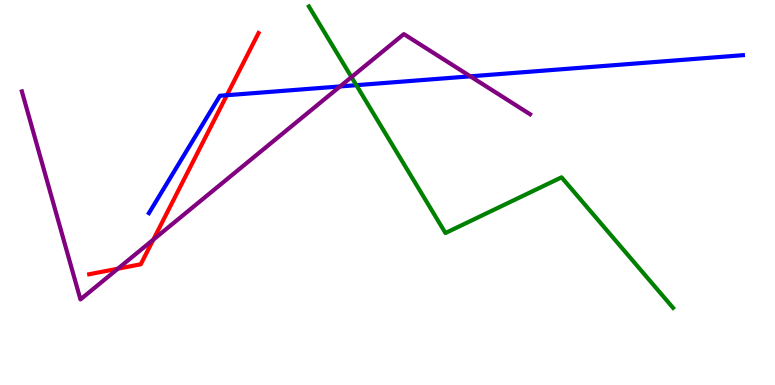[{'lines': ['blue', 'red'], 'intersections': [{'x': 2.93, 'y': 7.53}]}, {'lines': ['green', 'red'], 'intersections': []}, {'lines': ['purple', 'red'], 'intersections': [{'x': 1.52, 'y': 3.02}, {'x': 1.98, 'y': 3.78}]}, {'lines': ['blue', 'green'], 'intersections': [{'x': 4.6, 'y': 7.79}]}, {'lines': ['blue', 'purple'], 'intersections': [{'x': 4.39, 'y': 7.75}, {'x': 6.07, 'y': 8.02}]}, {'lines': ['green', 'purple'], 'intersections': [{'x': 4.54, 'y': 8.0}]}]